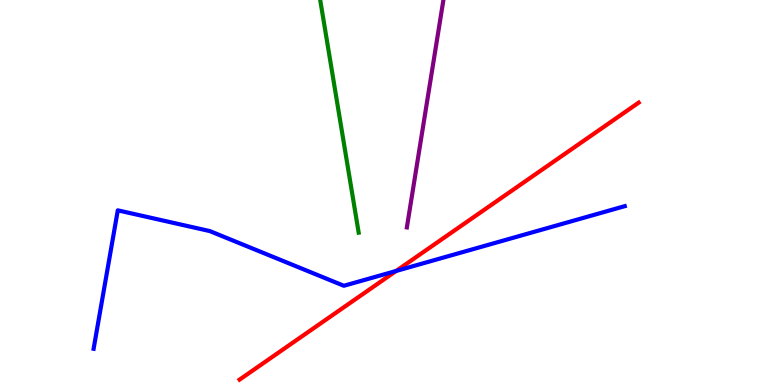[{'lines': ['blue', 'red'], 'intersections': [{'x': 5.11, 'y': 2.96}]}, {'lines': ['green', 'red'], 'intersections': []}, {'lines': ['purple', 'red'], 'intersections': []}, {'lines': ['blue', 'green'], 'intersections': []}, {'lines': ['blue', 'purple'], 'intersections': []}, {'lines': ['green', 'purple'], 'intersections': []}]